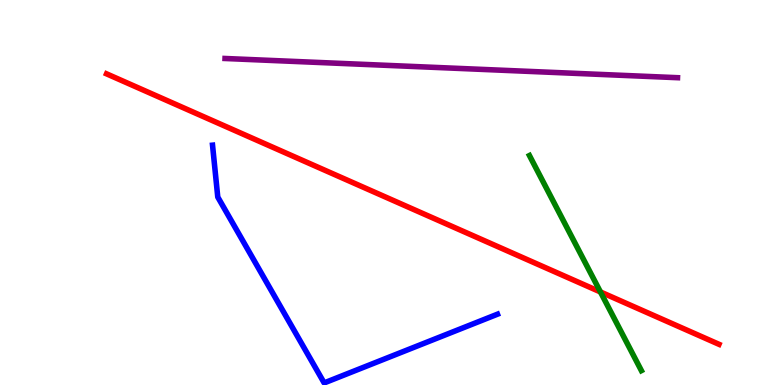[{'lines': ['blue', 'red'], 'intersections': []}, {'lines': ['green', 'red'], 'intersections': [{'x': 7.75, 'y': 2.42}]}, {'lines': ['purple', 'red'], 'intersections': []}, {'lines': ['blue', 'green'], 'intersections': []}, {'lines': ['blue', 'purple'], 'intersections': []}, {'lines': ['green', 'purple'], 'intersections': []}]